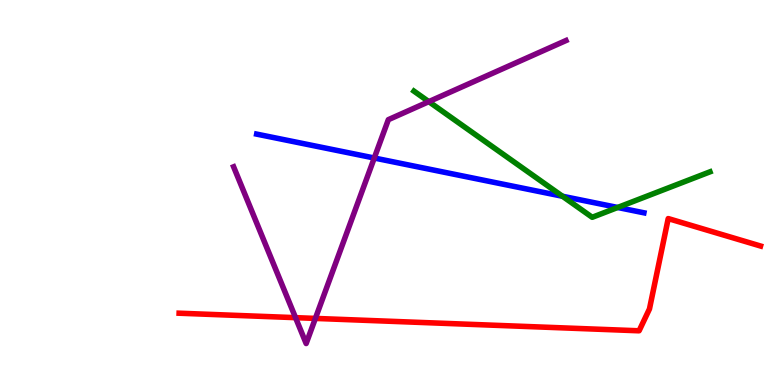[{'lines': ['blue', 'red'], 'intersections': []}, {'lines': ['green', 'red'], 'intersections': []}, {'lines': ['purple', 'red'], 'intersections': [{'x': 3.81, 'y': 1.75}, {'x': 4.07, 'y': 1.73}]}, {'lines': ['blue', 'green'], 'intersections': [{'x': 7.26, 'y': 4.9}, {'x': 7.97, 'y': 4.61}]}, {'lines': ['blue', 'purple'], 'intersections': [{'x': 4.83, 'y': 5.9}]}, {'lines': ['green', 'purple'], 'intersections': [{'x': 5.53, 'y': 7.36}]}]